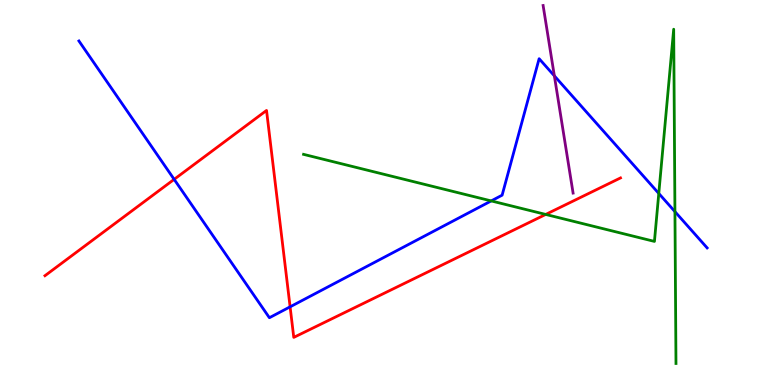[{'lines': ['blue', 'red'], 'intersections': [{'x': 2.25, 'y': 5.34}, {'x': 3.74, 'y': 2.03}]}, {'lines': ['green', 'red'], 'intersections': [{'x': 7.04, 'y': 4.43}]}, {'lines': ['purple', 'red'], 'intersections': []}, {'lines': ['blue', 'green'], 'intersections': [{'x': 6.34, 'y': 4.78}, {'x': 8.5, 'y': 4.98}, {'x': 8.71, 'y': 4.5}]}, {'lines': ['blue', 'purple'], 'intersections': [{'x': 7.15, 'y': 8.03}]}, {'lines': ['green', 'purple'], 'intersections': []}]